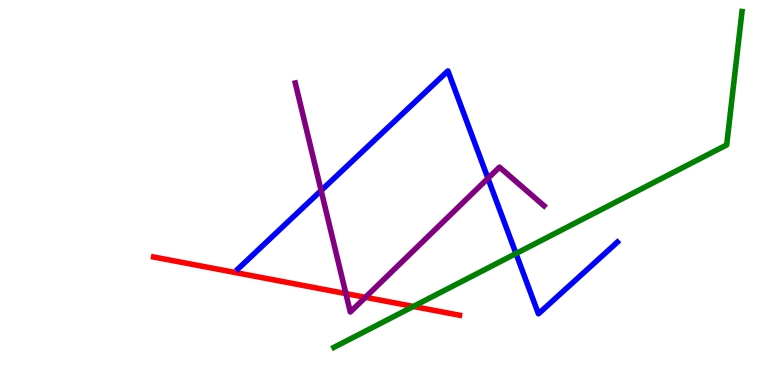[{'lines': ['blue', 'red'], 'intersections': []}, {'lines': ['green', 'red'], 'intersections': [{'x': 5.33, 'y': 2.04}]}, {'lines': ['purple', 'red'], 'intersections': [{'x': 4.46, 'y': 2.37}, {'x': 4.72, 'y': 2.28}]}, {'lines': ['blue', 'green'], 'intersections': [{'x': 6.66, 'y': 3.41}]}, {'lines': ['blue', 'purple'], 'intersections': [{'x': 4.14, 'y': 5.05}, {'x': 6.3, 'y': 5.37}]}, {'lines': ['green', 'purple'], 'intersections': []}]